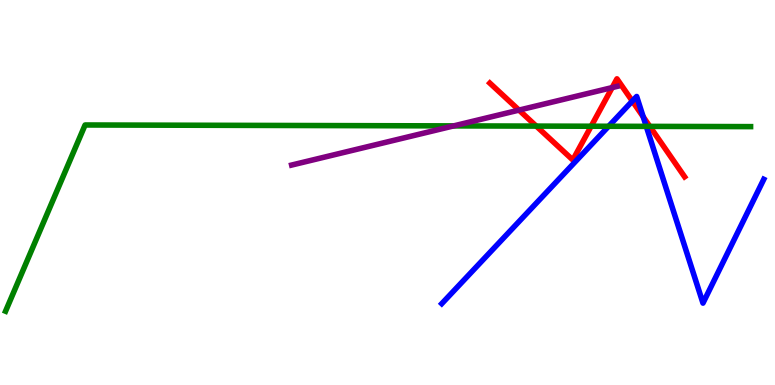[{'lines': ['blue', 'red'], 'intersections': [{'x': 8.16, 'y': 7.37}, {'x': 8.3, 'y': 6.97}]}, {'lines': ['green', 'red'], 'intersections': [{'x': 6.92, 'y': 6.72}, {'x': 7.63, 'y': 6.72}, {'x': 8.38, 'y': 6.72}]}, {'lines': ['purple', 'red'], 'intersections': [{'x': 6.7, 'y': 7.14}, {'x': 7.9, 'y': 7.73}]}, {'lines': ['blue', 'green'], 'intersections': [{'x': 7.85, 'y': 6.72}, {'x': 8.34, 'y': 6.72}]}, {'lines': ['blue', 'purple'], 'intersections': []}, {'lines': ['green', 'purple'], 'intersections': [{'x': 5.85, 'y': 6.73}]}]